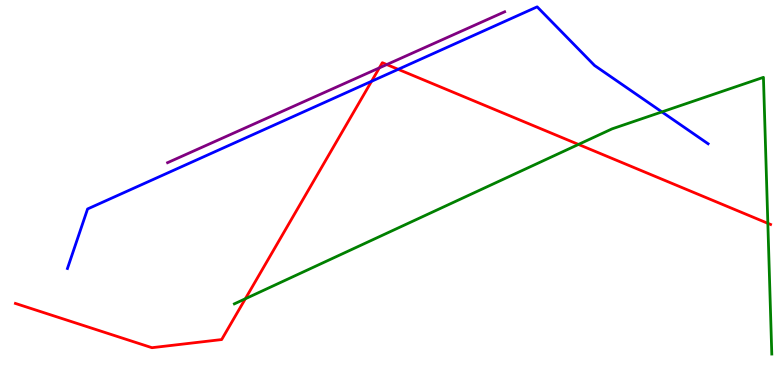[{'lines': ['blue', 'red'], 'intersections': [{'x': 4.79, 'y': 7.89}, {'x': 5.14, 'y': 8.2}]}, {'lines': ['green', 'red'], 'intersections': [{'x': 3.17, 'y': 2.24}, {'x': 7.46, 'y': 6.25}, {'x': 9.91, 'y': 4.2}]}, {'lines': ['purple', 'red'], 'intersections': [{'x': 4.89, 'y': 8.24}, {'x': 4.99, 'y': 8.32}]}, {'lines': ['blue', 'green'], 'intersections': [{'x': 8.54, 'y': 7.09}]}, {'lines': ['blue', 'purple'], 'intersections': []}, {'lines': ['green', 'purple'], 'intersections': []}]